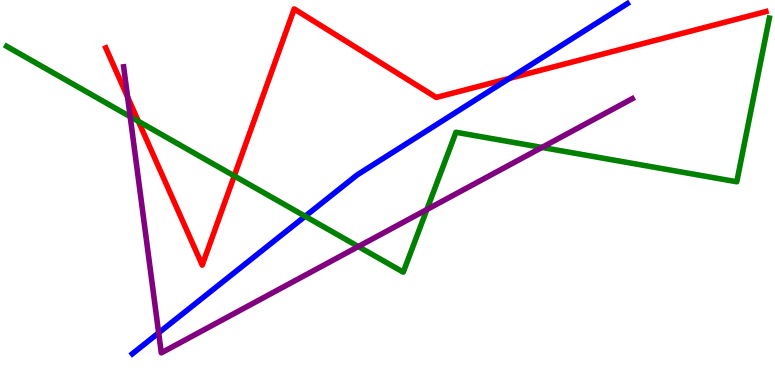[{'lines': ['blue', 'red'], 'intersections': [{'x': 6.57, 'y': 7.96}]}, {'lines': ['green', 'red'], 'intersections': [{'x': 1.79, 'y': 6.85}, {'x': 3.02, 'y': 5.43}]}, {'lines': ['purple', 'red'], 'intersections': [{'x': 1.65, 'y': 7.48}]}, {'lines': ['blue', 'green'], 'intersections': [{'x': 3.94, 'y': 4.38}]}, {'lines': ['blue', 'purple'], 'intersections': [{'x': 2.05, 'y': 1.35}]}, {'lines': ['green', 'purple'], 'intersections': [{'x': 1.68, 'y': 6.97}, {'x': 4.62, 'y': 3.6}, {'x': 5.51, 'y': 4.56}, {'x': 6.99, 'y': 6.17}]}]